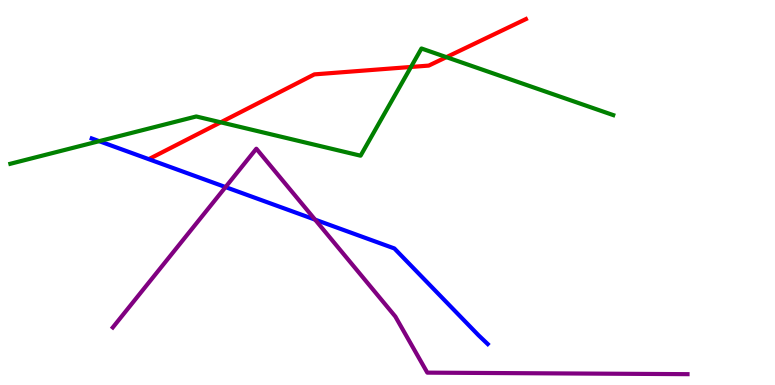[{'lines': ['blue', 'red'], 'intersections': []}, {'lines': ['green', 'red'], 'intersections': [{'x': 2.85, 'y': 6.82}, {'x': 5.3, 'y': 8.26}, {'x': 5.76, 'y': 8.52}]}, {'lines': ['purple', 'red'], 'intersections': []}, {'lines': ['blue', 'green'], 'intersections': [{'x': 1.28, 'y': 6.33}]}, {'lines': ['blue', 'purple'], 'intersections': [{'x': 2.91, 'y': 5.14}, {'x': 4.07, 'y': 4.3}]}, {'lines': ['green', 'purple'], 'intersections': []}]